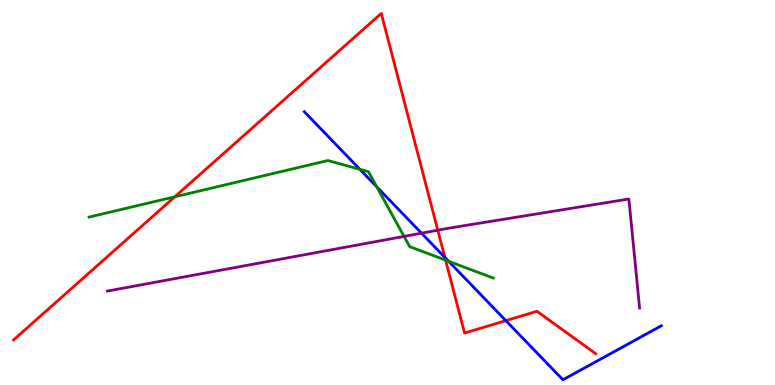[{'lines': ['blue', 'red'], 'intersections': [{'x': 5.74, 'y': 3.31}, {'x': 6.53, 'y': 1.67}]}, {'lines': ['green', 'red'], 'intersections': [{'x': 2.26, 'y': 4.89}, {'x': 5.75, 'y': 3.24}]}, {'lines': ['purple', 'red'], 'intersections': [{'x': 5.65, 'y': 4.02}]}, {'lines': ['blue', 'green'], 'intersections': [{'x': 4.64, 'y': 5.6}, {'x': 4.86, 'y': 5.15}, {'x': 5.79, 'y': 3.21}]}, {'lines': ['blue', 'purple'], 'intersections': [{'x': 5.44, 'y': 3.94}]}, {'lines': ['green', 'purple'], 'intersections': [{'x': 5.21, 'y': 3.86}]}]